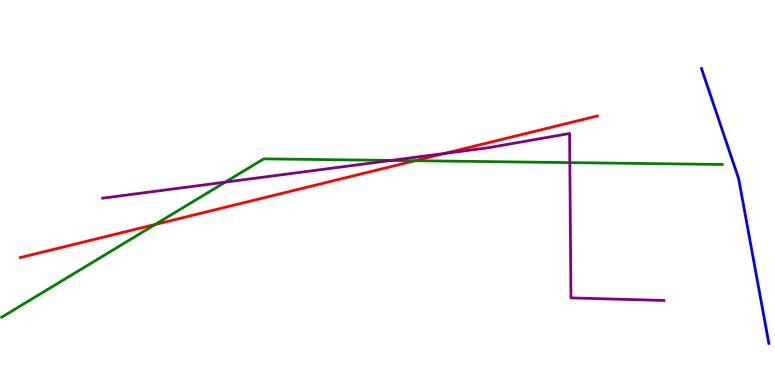[{'lines': ['blue', 'red'], 'intersections': []}, {'lines': ['green', 'red'], 'intersections': [{'x': 2.0, 'y': 4.17}, {'x': 5.36, 'y': 5.83}]}, {'lines': ['purple', 'red'], 'intersections': [{'x': 5.74, 'y': 6.02}]}, {'lines': ['blue', 'green'], 'intersections': []}, {'lines': ['blue', 'purple'], 'intersections': []}, {'lines': ['green', 'purple'], 'intersections': [{'x': 2.91, 'y': 5.27}, {'x': 5.05, 'y': 5.83}, {'x': 7.35, 'y': 5.78}]}]